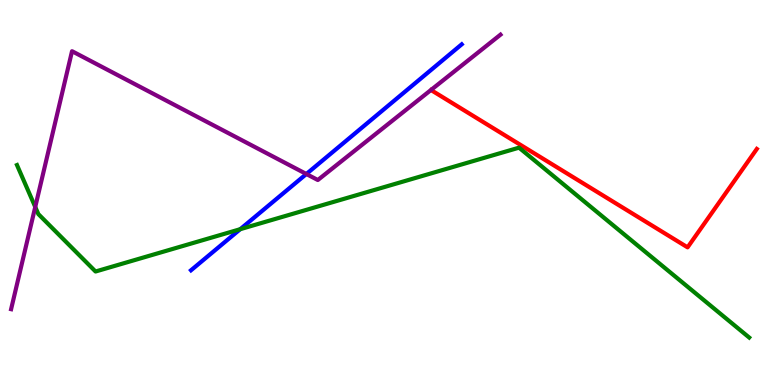[{'lines': ['blue', 'red'], 'intersections': []}, {'lines': ['green', 'red'], 'intersections': []}, {'lines': ['purple', 'red'], 'intersections': []}, {'lines': ['blue', 'green'], 'intersections': [{'x': 3.1, 'y': 4.05}]}, {'lines': ['blue', 'purple'], 'intersections': [{'x': 3.95, 'y': 5.48}]}, {'lines': ['green', 'purple'], 'intersections': [{'x': 0.455, 'y': 4.62}]}]